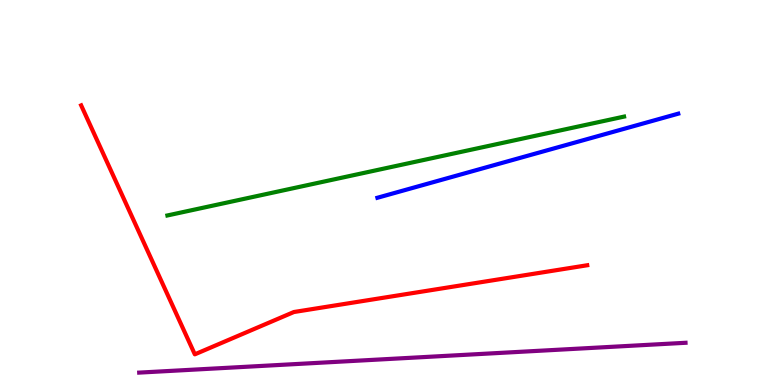[{'lines': ['blue', 'red'], 'intersections': []}, {'lines': ['green', 'red'], 'intersections': []}, {'lines': ['purple', 'red'], 'intersections': []}, {'lines': ['blue', 'green'], 'intersections': []}, {'lines': ['blue', 'purple'], 'intersections': []}, {'lines': ['green', 'purple'], 'intersections': []}]